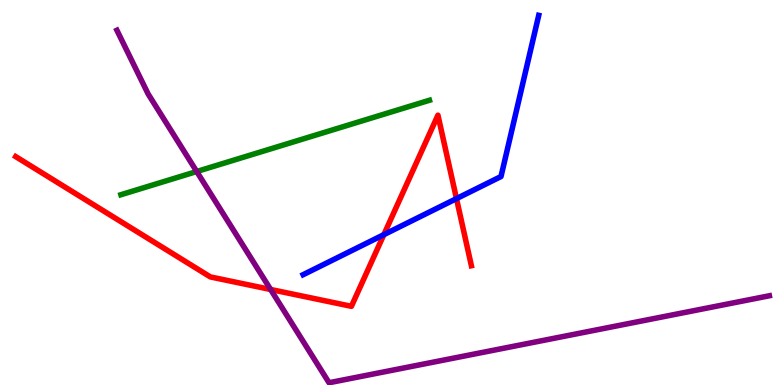[{'lines': ['blue', 'red'], 'intersections': [{'x': 4.95, 'y': 3.91}, {'x': 5.89, 'y': 4.84}]}, {'lines': ['green', 'red'], 'intersections': []}, {'lines': ['purple', 'red'], 'intersections': [{'x': 3.49, 'y': 2.48}]}, {'lines': ['blue', 'green'], 'intersections': []}, {'lines': ['blue', 'purple'], 'intersections': []}, {'lines': ['green', 'purple'], 'intersections': [{'x': 2.54, 'y': 5.54}]}]